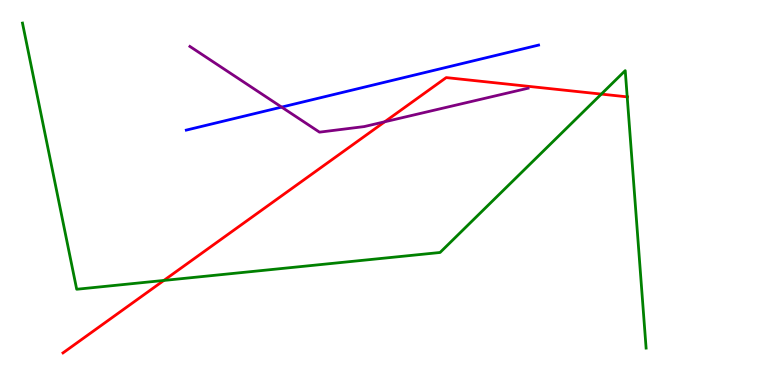[{'lines': ['blue', 'red'], 'intersections': []}, {'lines': ['green', 'red'], 'intersections': [{'x': 2.11, 'y': 2.72}, {'x': 7.76, 'y': 7.56}, {'x': 8.09, 'y': 7.48}]}, {'lines': ['purple', 'red'], 'intersections': [{'x': 4.96, 'y': 6.84}]}, {'lines': ['blue', 'green'], 'intersections': []}, {'lines': ['blue', 'purple'], 'intersections': [{'x': 3.63, 'y': 7.22}]}, {'lines': ['green', 'purple'], 'intersections': []}]